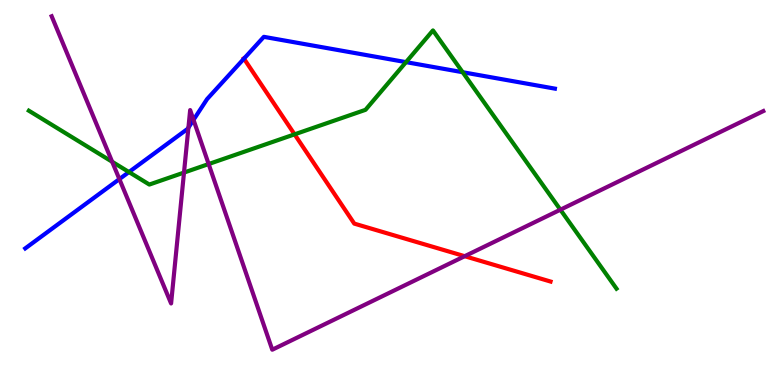[{'lines': ['blue', 'red'], 'intersections': [{'x': 3.15, 'y': 8.48}]}, {'lines': ['green', 'red'], 'intersections': [{'x': 3.8, 'y': 6.51}]}, {'lines': ['purple', 'red'], 'intersections': [{'x': 6.0, 'y': 3.35}]}, {'lines': ['blue', 'green'], 'intersections': [{'x': 1.66, 'y': 5.53}, {'x': 5.24, 'y': 8.39}, {'x': 5.97, 'y': 8.12}]}, {'lines': ['blue', 'purple'], 'intersections': [{'x': 1.54, 'y': 5.35}, {'x': 2.43, 'y': 6.68}, {'x': 2.5, 'y': 6.89}]}, {'lines': ['green', 'purple'], 'intersections': [{'x': 1.45, 'y': 5.8}, {'x': 2.37, 'y': 5.52}, {'x': 2.69, 'y': 5.74}, {'x': 7.23, 'y': 4.55}]}]